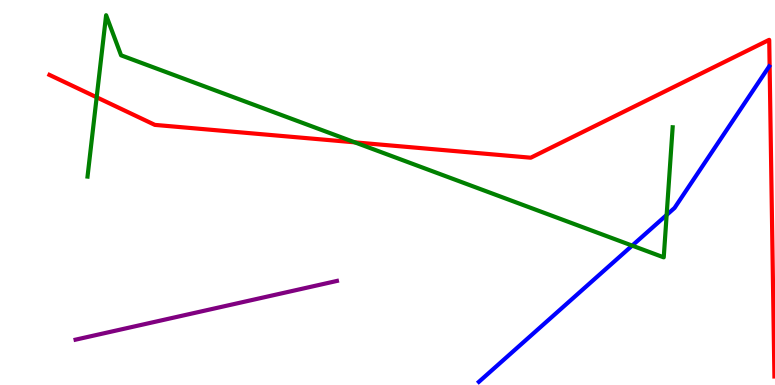[{'lines': ['blue', 'red'], 'intersections': []}, {'lines': ['green', 'red'], 'intersections': [{'x': 1.25, 'y': 7.47}, {'x': 4.58, 'y': 6.3}]}, {'lines': ['purple', 'red'], 'intersections': []}, {'lines': ['blue', 'green'], 'intersections': [{'x': 8.16, 'y': 3.62}, {'x': 8.6, 'y': 4.42}]}, {'lines': ['blue', 'purple'], 'intersections': []}, {'lines': ['green', 'purple'], 'intersections': []}]